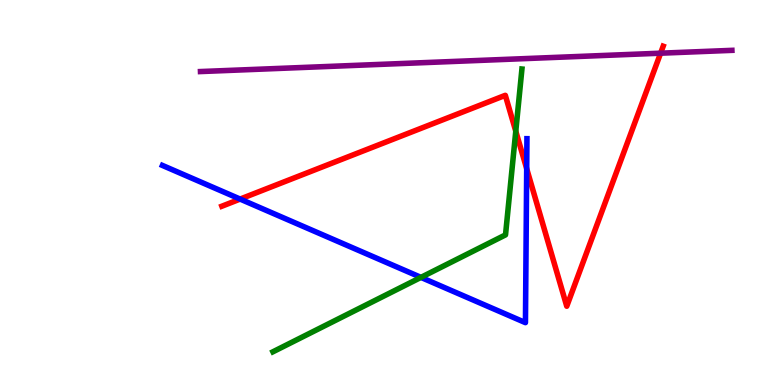[{'lines': ['blue', 'red'], 'intersections': [{'x': 3.1, 'y': 4.83}, {'x': 6.8, 'y': 5.62}]}, {'lines': ['green', 'red'], 'intersections': [{'x': 6.66, 'y': 6.59}]}, {'lines': ['purple', 'red'], 'intersections': [{'x': 8.52, 'y': 8.62}]}, {'lines': ['blue', 'green'], 'intersections': [{'x': 5.43, 'y': 2.8}]}, {'lines': ['blue', 'purple'], 'intersections': []}, {'lines': ['green', 'purple'], 'intersections': []}]